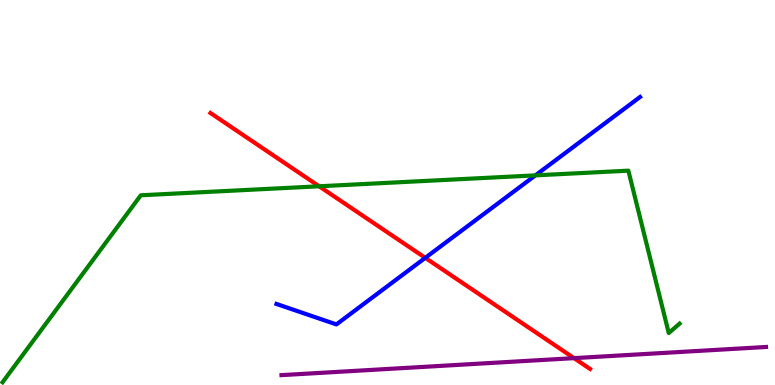[{'lines': ['blue', 'red'], 'intersections': [{'x': 5.49, 'y': 3.3}]}, {'lines': ['green', 'red'], 'intersections': [{'x': 4.12, 'y': 5.16}]}, {'lines': ['purple', 'red'], 'intersections': [{'x': 7.41, 'y': 0.698}]}, {'lines': ['blue', 'green'], 'intersections': [{'x': 6.91, 'y': 5.45}]}, {'lines': ['blue', 'purple'], 'intersections': []}, {'lines': ['green', 'purple'], 'intersections': []}]